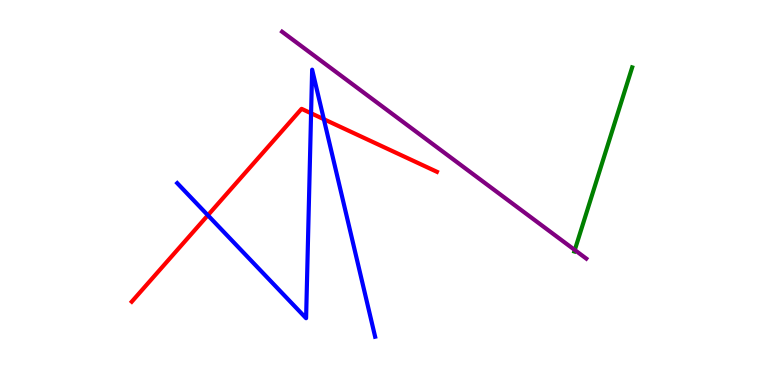[{'lines': ['blue', 'red'], 'intersections': [{'x': 2.68, 'y': 4.41}, {'x': 4.01, 'y': 7.06}, {'x': 4.18, 'y': 6.9}]}, {'lines': ['green', 'red'], 'intersections': []}, {'lines': ['purple', 'red'], 'intersections': []}, {'lines': ['blue', 'green'], 'intersections': []}, {'lines': ['blue', 'purple'], 'intersections': []}, {'lines': ['green', 'purple'], 'intersections': [{'x': 7.42, 'y': 3.51}]}]